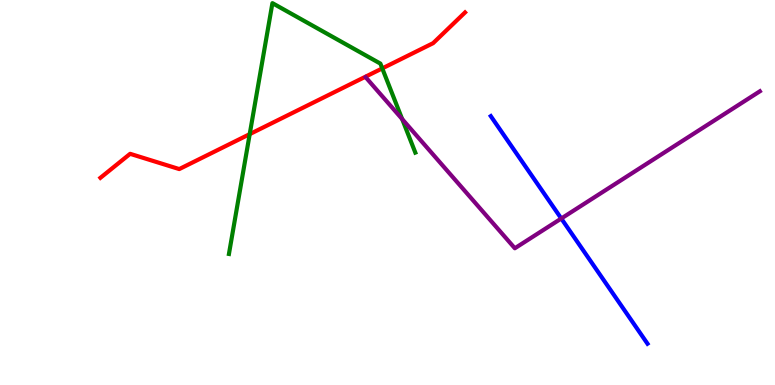[{'lines': ['blue', 'red'], 'intersections': []}, {'lines': ['green', 'red'], 'intersections': [{'x': 3.22, 'y': 6.52}, {'x': 4.93, 'y': 8.22}]}, {'lines': ['purple', 'red'], 'intersections': []}, {'lines': ['blue', 'green'], 'intersections': []}, {'lines': ['blue', 'purple'], 'intersections': [{'x': 7.24, 'y': 4.32}]}, {'lines': ['green', 'purple'], 'intersections': [{'x': 5.19, 'y': 6.91}]}]